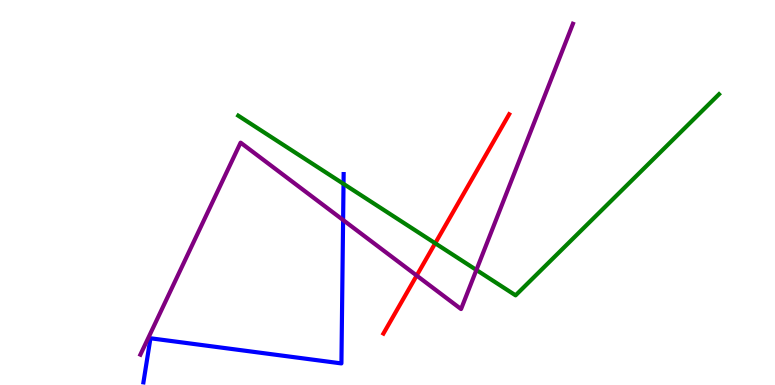[{'lines': ['blue', 'red'], 'intersections': []}, {'lines': ['green', 'red'], 'intersections': [{'x': 5.62, 'y': 3.68}]}, {'lines': ['purple', 'red'], 'intersections': [{'x': 5.38, 'y': 2.84}]}, {'lines': ['blue', 'green'], 'intersections': [{'x': 4.43, 'y': 5.22}]}, {'lines': ['blue', 'purple'], 'intersections': [{'x': 4.43, 'y': 4.29}]}, {'lines': ['green', 'purple'], 'intersections': [{'x': 6.15, 'y': 2.99}]}]